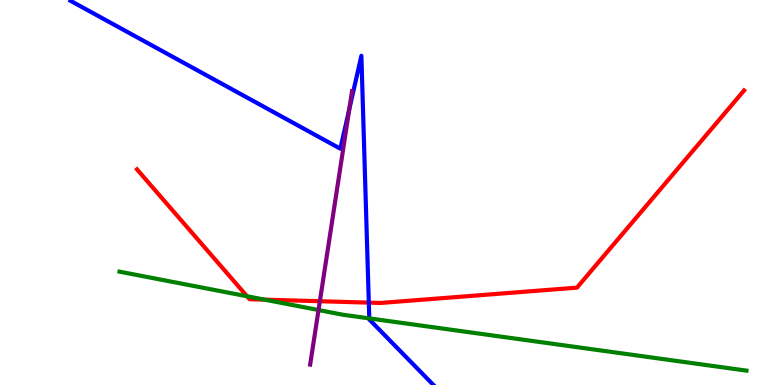[{'lines': ['blue', 'red'], 'intersections': [{'x': 4.76, 'y': 2.14}]}, {'lines': ['green', 'red'], 'intersections': [{'x': 3.19, 'y': 2.31}, {'x': 3.41, 'y': 2.22}]}, {'lines': ['purple', 'red'], 'intersections': [{'x': 4.13, 'y': 2.18}]}, {'lines': ['blue', 'green'], 'intersections': [{'x': 4.77, 'y': 1.73}]}, {'lines': ['blue', 'purple'], 'intersections': [{'x': 4.51, 'y': 7.16}]}, {'lines': ['green', 'purple'], 'intersections': [{'x': 4.11, 'y': 1.95}]}]